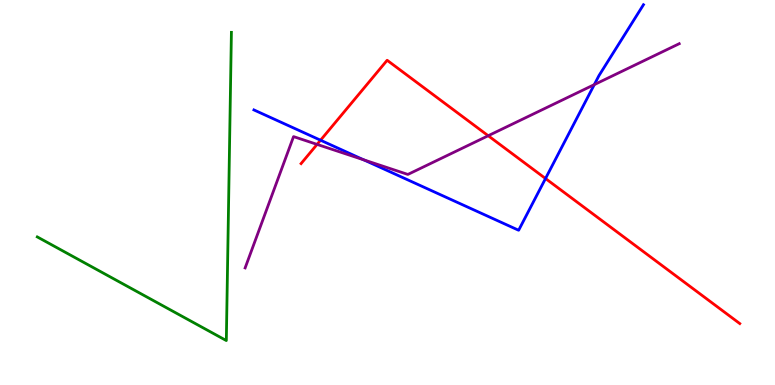[{'lines': ['blue', 'red'], 'intersections': [{'x': 4.14, 'y': 6.36}, {'x': 7.04, 'y': 5.36}]}, {'lines': ['green', 'red'], 'intersections': []}, {'lines': ['purple', 'red'], 'intersections': [{'x': 4.09, 'y': 6.25}, {'x': 6.3, 'y': 6.47}]}, {'lines': ['blue', 'green'], 'intersections': []}, {'lines': ['blue', 'purple'], 'intersections': [{'x': 4.69, 'y': 5.85}, {'x': 7.67, 'y': 7.8}]}, {'lines': ['green', 'purple'], 'intersections': []}]